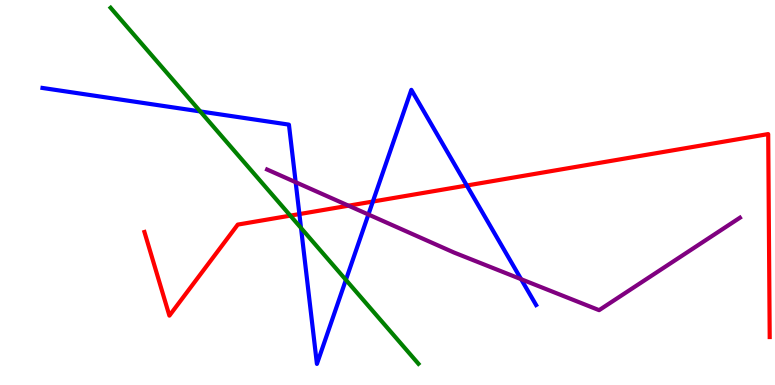[{'lines': ['blue', 'red'], 'intersections': [{'x': 3.86, 'y': 4.44}, {'x': 4.81, 'y': 4.77}, {'x': 6.02, 'y': 5.18}]}, {'lines': ['green', 'red'], 'intersections': [{'x': 3.75, 'y': 4.4}]}, {'lines': ['purple', 'red'], 'intersections': [{'x': 4.5, 'y': 4.66}]}, {'lines': ['blue', 'green'], 'intersections': [{'x': 2.58, 'y': 7.11}, {'x': 3.88, 'y': 4.08}, {'x': 4.46, 'y': 2.73}]}, {'lines': ['blue', 'purple'], 'intersections': [{'x': 3.82, 'y': 5.27}, {'x': 4.75, 'y': 4.43}, {'x': 6.72, 'y': 2.75}]}, {'lines': ['green', 'purple'], 'intersections': []}]